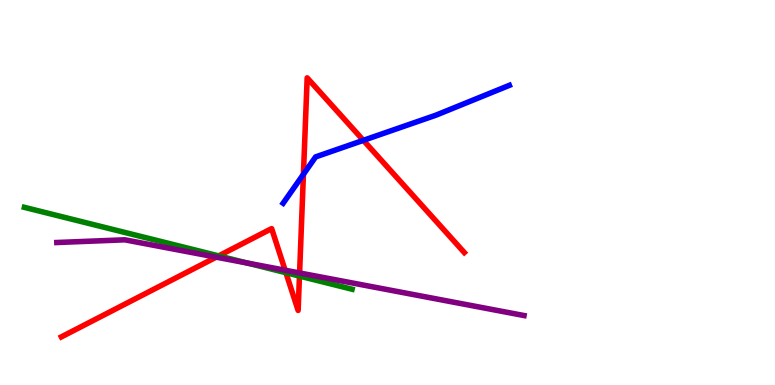[{'lines': ['blue', 'red'], 'intersections': [{'x': 3.92, 'y': 5.47}, {'x': 4.69, 'y': 6.35}]}, {'lines': ['green', 'red'], 'intersections': [{'x': 2.82, 'y': 3.35}, {'x': 3.69, 'y': 2.92}, {'x': 3.86, 'y': 2.83}]}, {'lines': ['purple', 'red'], 'intersections': [{'x': 2.79, 'y': 3.32}, {'x': 3.68, 'y': 2.98}, {'x': 3.87, 'y': 2.91}]}, {'lines': ['blue', 'green'], 'intersections': []}, {'lines': ['blue', 'purple'], 'intersections': []}, {'lines': ['green', 'purple'], 'intersections': [{'x': 3.19, 'y': 3.17}]}]